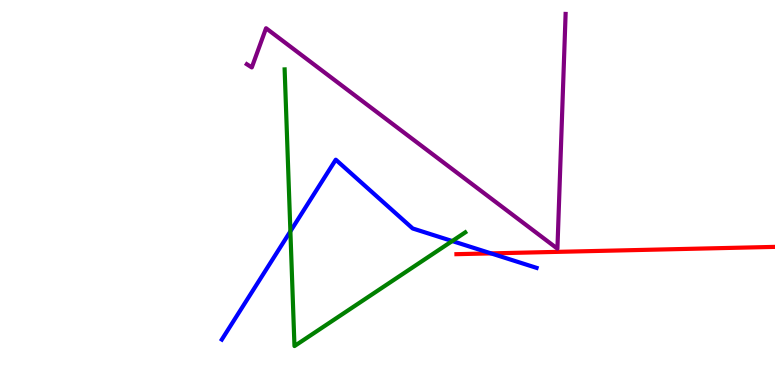[{'lines': ['blue', 'red'], 'intersections': [{'x': 6.34, 'y': 3.42}]}, {'lines': ['green', 'red'], 'intersections': []}, {'lines': ['purple', 'red'], 'intersections': []}, {'lines': ['blue', 'green'], 'intersections': [{'x': 3.75, 'y': 3.99}, {'x': 5.84, 'y': 3.74}]}, {'lines': ['blue', 'purple'], 'intersections': []}, {'lines': ['green', 'purple'], 'intersections': []}]